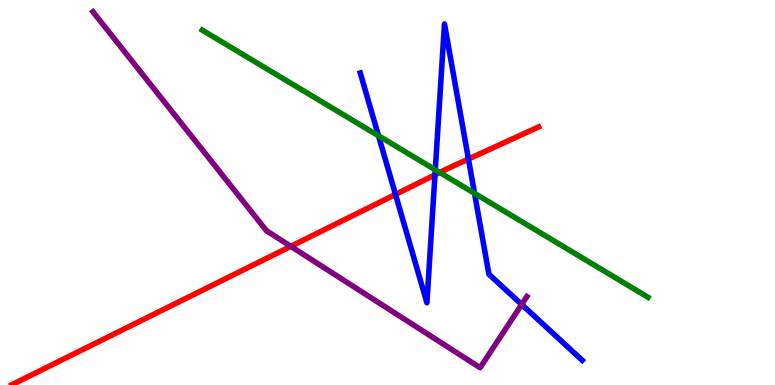[{'lines': ['blue', 'red'], 'intersections': [{'x': 5.1, 'y': 4.95}, {'x': 5.61, 'y': 5.46}, {'x': 6.04, 'y': 5.87}]}, {'lines': ['green', 'red'], 'intersections': [{'x': 5.67, 'y': 5.52}]}, {'lines': ['purple', 'red'], 'intersections': [{'x': 3.75, 'y': 3.6}]}, {'lines': ['blue', 'green'], 'intersections': [{'x': 4.88, 'y': 6.47}, {'x': 5.62, 'y': 5.59}, {'x': 6.12, 'y': 4.98}]}, {'lines': ['blue', 'purple'], 'intersections': [{'x': 6.73, 'y': 2.09}]}, {'lines': ['green', 'purple'], 'intersections': []}]